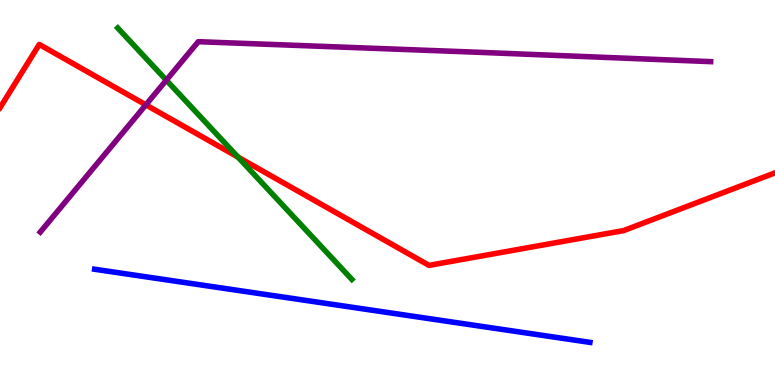[{'lines': ['blue', 'red'], 'intersections': []}, {'lines': ['green', 'red'], 'intersections': [{'x': 3.07, 'y': 5.92}]}, {'lines': ['purple', 'red'], 'intersections': [{'x': 1.88, 'y': 7.28}]}, {'lines': ['blue', 'green'], 'intersections': []}, {'lines': ['blue', 'purple'], 'intersections': []}, {'lines': ['green', 'purple'], 'intersections': [{'x': 2.15, 'y': 7.92}]}]